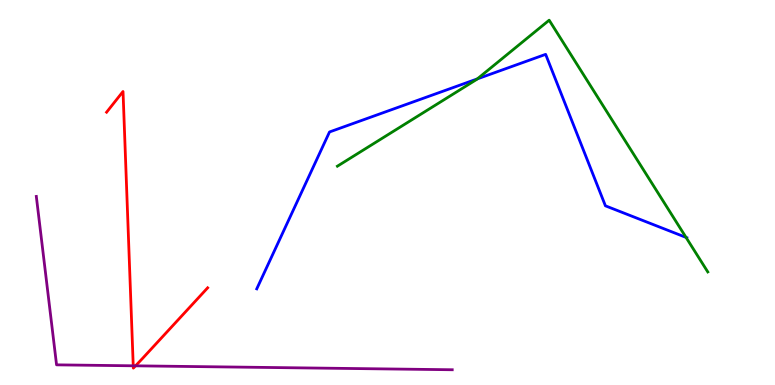[{'lines': ['blue', 'red'], 'intersections': []}, {'lines': ['green', 'red'], 'intersections': []}, {'lines': ['purple', 'red'], 'intersections': [{'x': 1.72, 'y': 0.499}, {'x': 1.75, 'y': 0.498}]}, {'lines': ['blue', 'green'], 'intersections': [{'x': 6.16, 'y': 7.95}, {'x': 8.85, 'y': 3.83}]}, {'lines': ['blue', 'purple'], 'intersections': []}, {'lines': ['green', 'purple'], 'intersections': []}]